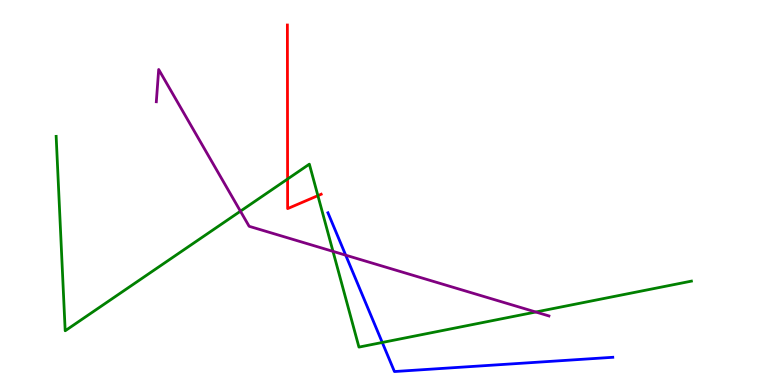[{'lines': ['blue', 'red'], 'intersections': []}, {'lines': ['green', 'red'], 'intersections': [{'x': 3.71, 'y': 5.35}, {'x': 4.1, 'y': 4.92}]}, {'lines': ['purple', 'red'], 'intersections': []}, {'lines': ['blue', 'green'], 'intersections': [{'x': 4.93, 'y': 1.1}]}, {'lines': ['blue', 'purple'], 'intersections': [{'x': 4.46, 'y': 3.37}]}, {'lines': ['green', 'purple'], 'intersections': [{'x': 3.1, 'y': 4.51}, {'x': 4.3, 'y': 3.47}, {'x': 6.91, 'y': 1.9}]}]